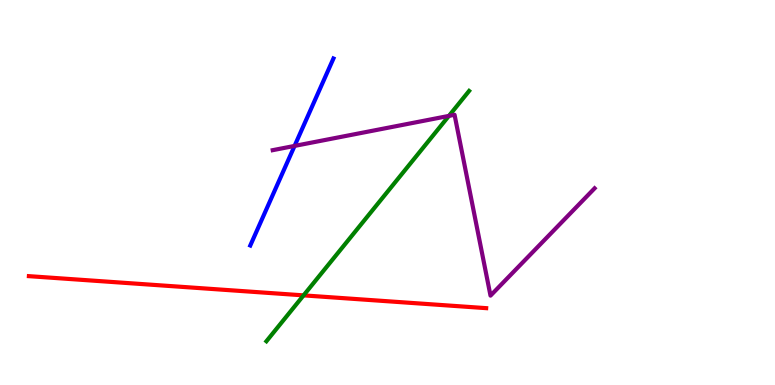[{'lines': ['blue', 'red'], 'intersections': []}, {'lines': ['green', 'red'], 'intersections': [{'x': 3.92, 'y': 2.33}]}, {'lines': ['purple', 'red'], 'intersections': []}, {'lines': ['blue', 'green'], 'intersections': []}, {'lines': ['blue', 'purple'], 'intersections': [{'x': 3.8, 'y': 6.21}]}, {'lines': ['green', 'purple'], 'intersections': [{'x': 5.79, 'y': 6.99}]}]